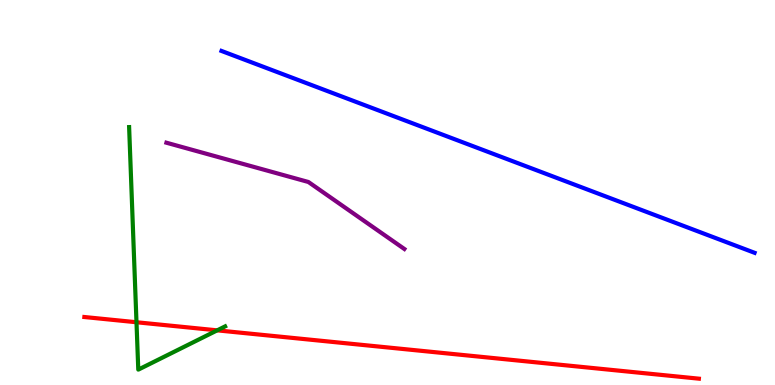[{'lines': ['blue', 'red'], 'intersections': []}, {'lines': ['green', 'red'], 'intersections': [{'x': 1.76, 'y': 1.63}, {'x': 2.8, 'y': 1.42}]}, {'lines': ['purple', 'red'], 'intersections': []}, {'lines': ['blue', 'green'], 'intersections': []}, {'lines': ['blue', 'purple'], 'intersections': []}, {'lines': ['green', 'purple'], 'intersections': []}]